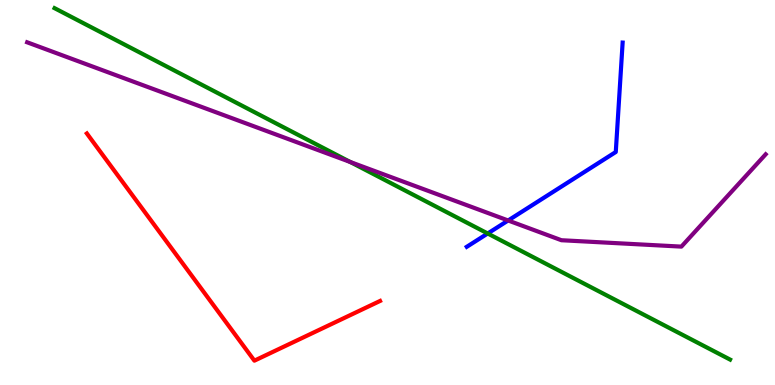[{'lines': ['blue', 'red'], 'intersections': []}, {'lines': ['green', 'red'], 'intersections': []}, {'lines': ['purple', 'red'], 'intersections': []}, {'lines': ['blue', 'green'], 'intersections': [{'x': 6.29, 'y': 3.94}]}, {'lines': ['blue', 'purple'], 'intersections': [{'x': 6.56, 'y': 4.27}]}, {'lines': ['green', 'purple'], 'intersections': [{'x': 4.52, 'y': 5.79}]}]